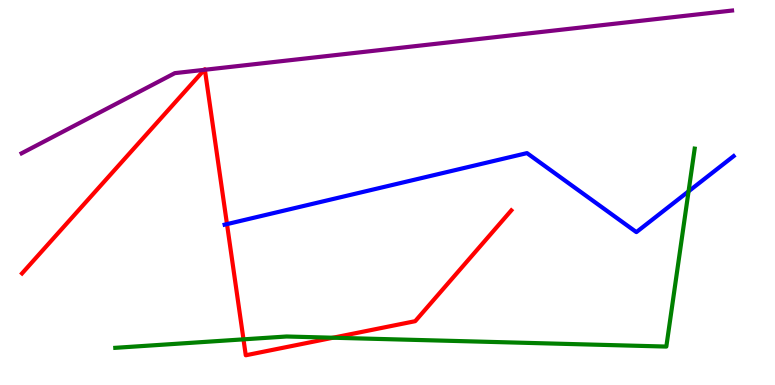[{'lines': ['blue', 'red'], 'intersections': [{'x': 2.93, 'y': 4.18}]}, {'lines': ['green', 'red'], 'intersections': [{'x': 3.14, 'y': 1.19}, {'x': 4.3, 'y': 1.23}]}, {'lines': ['purple', 'red'], 'intersections': [{'x': 2.64, 'y': 8.19}, {'x': 2.64, 'y': 8.19}]}, {'lines': ['blue', 'green'], 'intersections': [{'x': 8.88, 'y': 5.03}]}, {'lines': ['blue', 'purple'], 'intersections': []}, {'lines': ['green', 'purple'], 'intersections': []}]